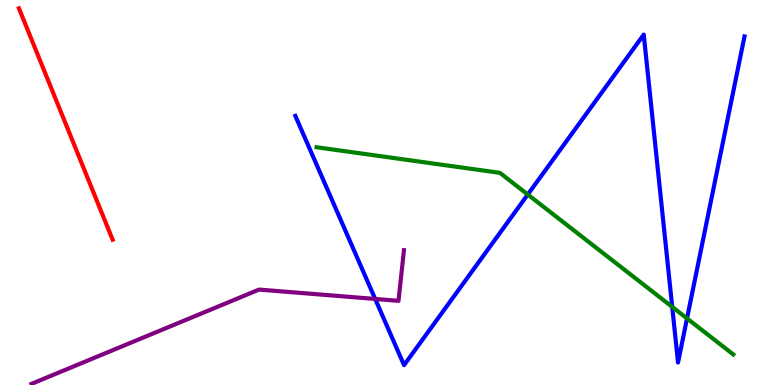[{'lines': ['blue', 'red'], 'intersections': []}, {'lines': ['green', 'red'], 'intersections': []}, {'lines': ['purple', 'red'], 'intersections': []}, {'lines': ['blue', 'green'], 'intersections': [{'x': 6.81, 'y': 4.95}, {'x': 8.67, 'y': 2.03}, {'x': 8.86, 'y': 1.73}]}, {'lines': ['blue', 'purple'], 'intersections': [{'x': 4.84, 'y': 2.24}]}, {'lines': ['green', 'purple'], 'intersections': []}]